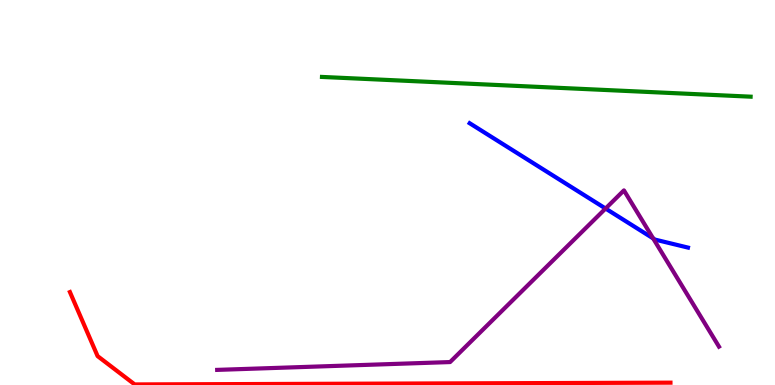[{'lines': ['blue', 'red'], 'intersections': []}, {'lines': ['green', 'red'], 'intersections': []}, {'lines': ['purple', 'red'], 'intersections': []}, {'lines': ['blue', 'green'], 'intersections': []}, {'lines': ['blue', 'purple'], 'intersections': [{'x': 7.81, 'y': 4.58}, {'x': 8.43, 'y': 3.81}]}, {'lines': ['green', 'purple'], 'intersections': []}]